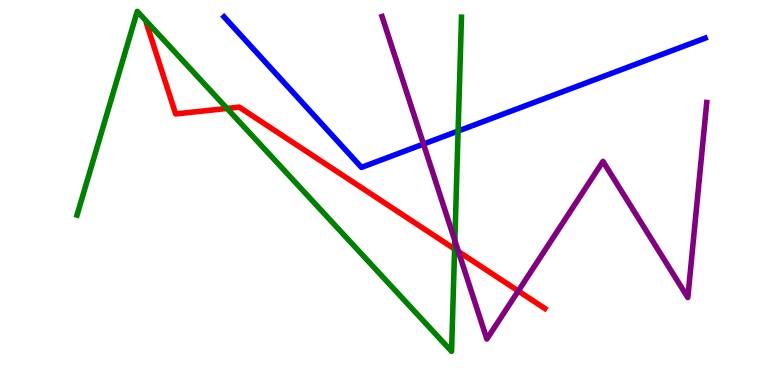[{'lines': ['blue', 'red'], 'intersections': []}, {'lines': ['green', 'red'], 'intersections': [{'x': 2.93, 'y': 7.18}, {'x': 5.87, 'y': 3.53}]}, {'lines': ['purple', 'red'], 'intersections': [{'x': 5.91, 'y': 3.47}, {'x': 6.69, 'y': 2.44}]}, {'lines': ['blue', 'green'], 'intersections': [{'x': 5.91, 'y': 6.6}]}, {'lines': ['blue', 'purple'], 'intersections': [{'x': 5.46, 'y': 6.26}]}, {'lines': ['green', 'purple'], 'intersections': [{'x': 5.87, 'y': 3.75}]}]